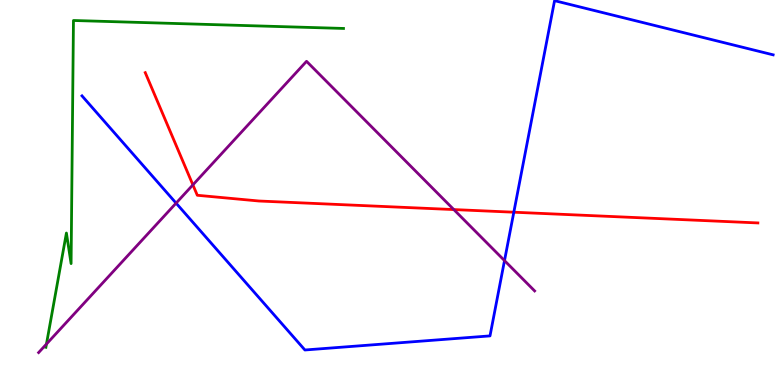[{'lines': ['blue', 'red'], 'intersections': [{'x': 6.63, 'y': 4.49}]}, {'lines': ['green', 'red'], 'intersections': []}, {'lines': ['purple', 'red'], 'intersections': [{'x': 2.49, 'y': 5.2}, {'x': 5.86, 'y': 4.56}]}, {'lines': ['blue', 'green'], 'intersections': []}, {'lines': ['blue', 'purple'], 'intersections': [{'x': 2.27, 'y': 4.72}, {'x': 6.51, 'y': 3.23}]}, {'lines': ['green', 'purple'], 'intersections': [{'x': 0.599, 'y': 1.06}]}]